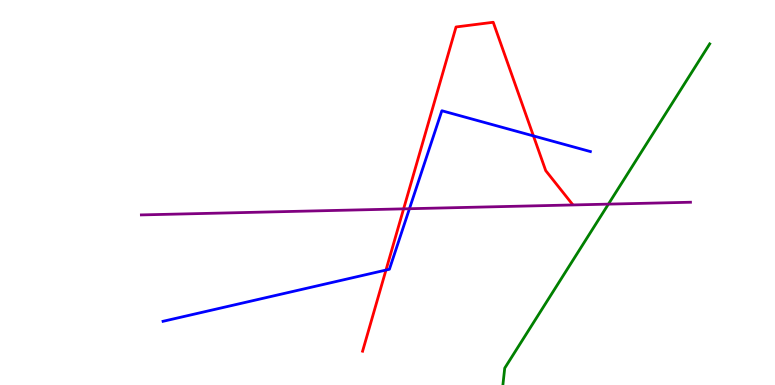[{'lines': ['blue', 'red'], 'intersections': [{'x': 4.98, 'y': 2.99}, {'x': 6.88, 'y': 6.47}]}, {'lines': ['green', 'red'], 'intersections': []}, {'lines': ['purple', 'red'], 'intersections': [{'x': 5.21, 'y': 4.58}]}, {'lines': ['blue', 'green'], 'intersections': []}, {'lines': ['blue', 'purple'], 'intersections': [{'x': 5.28, 'y': 4.58}]}, {'lines': ['green', 'purple'], 'intersections': [{'x': 7.85, 'y': 4.7}]}]